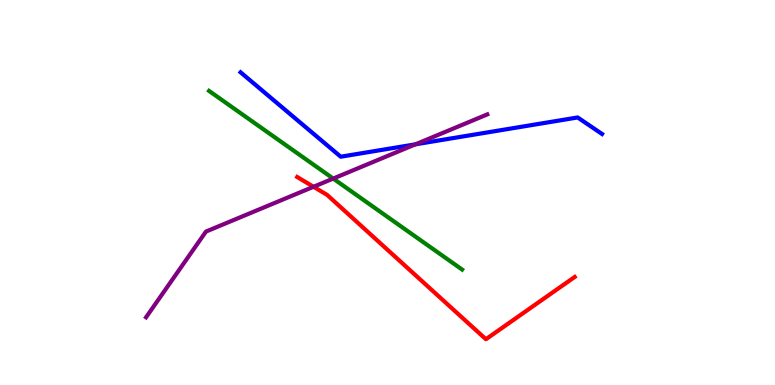[{'lines': ['blue', 'red'], 'intersections': []}, {'lines': ['green', 'red'], 'intersections': []}, {'lines': ['purple', 'red'], 'intersections': [{'x': 4.05, 'y': 5.15}]}, {'lines': ['blue', 'green'], 'intersections': []}, {'lines': ['blue', 'purple'], 'intersections': [{'x': 5.36, 'y': 6.25}]}, {'lines': ['green', 'purple'], 'intersections': [{'x': 4.3, 'y': 5.36}]}]